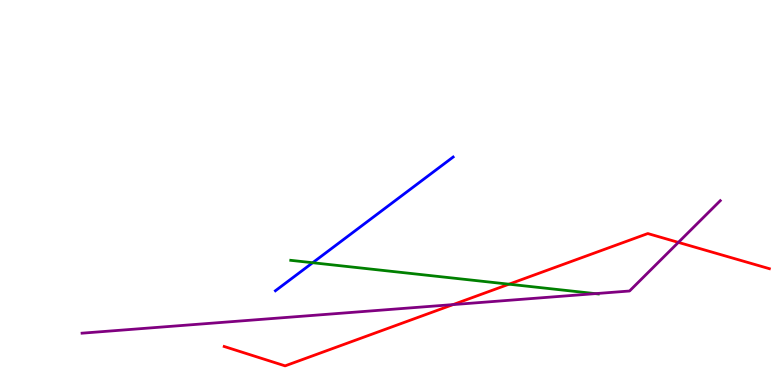[{'lines': ['blue', 'red'], 'intersections': []}, {'lines': ['green', 'red'], 'intersections': [{'x': 6.57, 'y': 2.62}]}, {'lines': ['purple', 'red'], 'intersections': [{'x': 5.85, 'y': 2.09}, {'x': 8.75, 'y': 3.7}]}, {'lines': ['blue', 'green'], 'intersections': [{'x': 4.03, 'y': 3.18}]}, {'lines': ['blue', 'purple'], 'intersections': []}, {'lines': ['green', 'purple'], 'intersections': [{'x': 7.68, 'y': 2.37}]}]